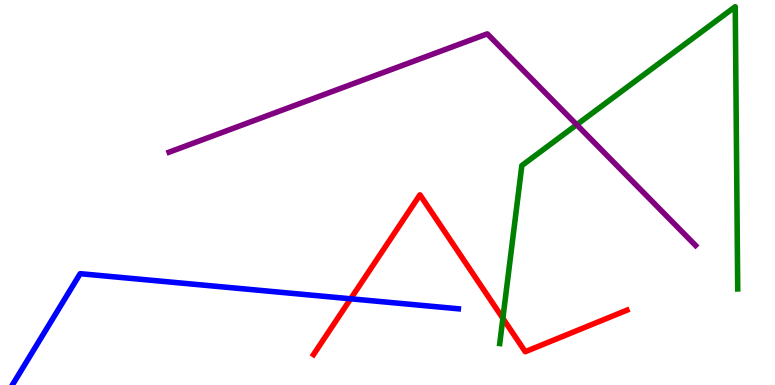[{'lines': ['blue', 'red'], 'intersections': [{'x': 4.52, 'y': 2.24}]}, {'lines': ['green', 'red'], 'intersections': [{'x': 6.49, 'y': 1.73}]}, {'lines': ['purple', 'red'], 'intersections': []}, {'lines': ['blue', 'green'], 'intersections': []}, {'lines': ['blue', 'purple'], 'intersections': []}, {'lines': ['green', 'purple'], 'intersections': [{'x': 7.44, 'y': 6.76}]}]